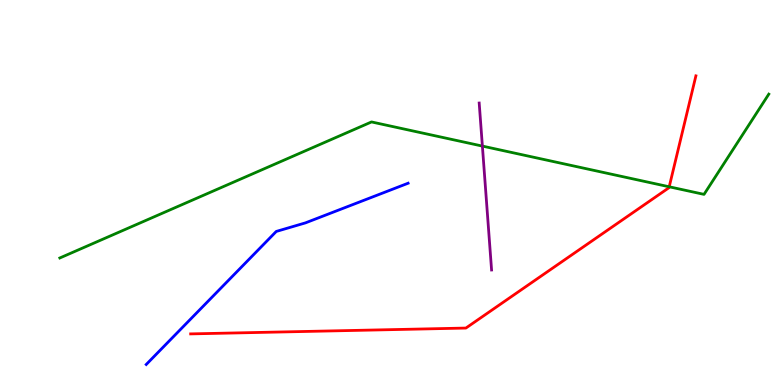[{'lines': ['blue', 'red'], 'intersections': []}, {'lines': ['green', 'red'], 'intersections': [{'x': 8.64, 'y': 5.15}]}, {'lines': ['purple', 'red'], 'intersections': []}, {'lines': ['blue', 'green'], 'intersections': []}, {'lines': ['blue', 'purple'], 'intersections': []}, {'lines': ['green', 'purple'], 'intersections': [{'x': 6.22, 'y': 6.21}]}]